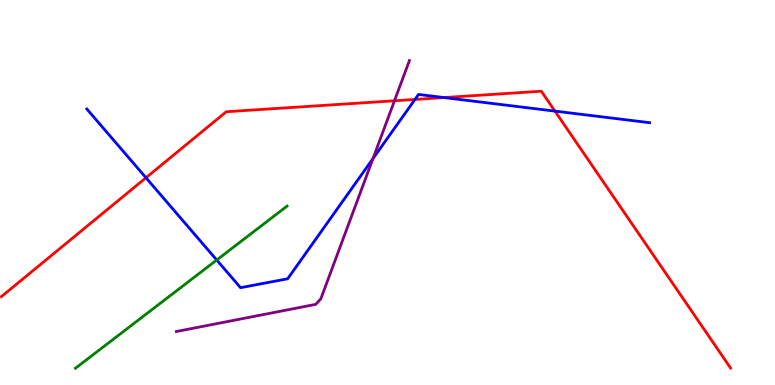[{'lines': ['blue', 'red'], 'intersections': [{'x': 1.88, 'y': 5.38}, {'x': 5.35, 'y': 7.42}, {'x': 5.73, 'y': 7.47}, {'x': 7.16, 'y': 7.11}]}, {'lines': ['green', 'red'], 'intersections': []}, {'lines': ['purple', 'red'], 'intersections': [{'x': 5.09, 'y': 7.38}]}, {'lines': ['blue', 'green'], 'intersections': [{'x': 2.8, 'y': 3.25}]}, {'lines': ['blue', 'purple'], 'intersections': [{'x': 4.81, 'y': 5.88}]}, {'lines': ['green', 'purple'], 'intersections': []}]